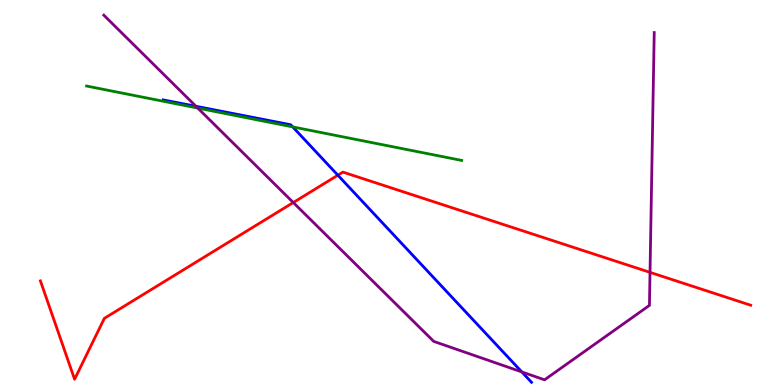[{'lines': ['blue', 'red'], 'intersections': [{'x': 4.36, 'y': 5.45}]}, {'lines': ['green', 'red'], 'intersections': []}, {'lines': ['purple', 'red'], 'intersections': [{'x': 3.78, 'y': 4.74}, {'x': 8.39, 'y': 2.93}]}, {'lines': ['blue', 'green'], 'intersections': [{'x': 3.78, 'y': 6.7}]}, {'lines': ['blue', 'purple'], 'intersections': [{'x': 2.53, 'y': 7.24}, {'x': 6.73, 'y': 0.339}]}, {'lines': ['green', 'purple'], 'intersections': [{'x': 2.55, 'y': 7.19}]}]